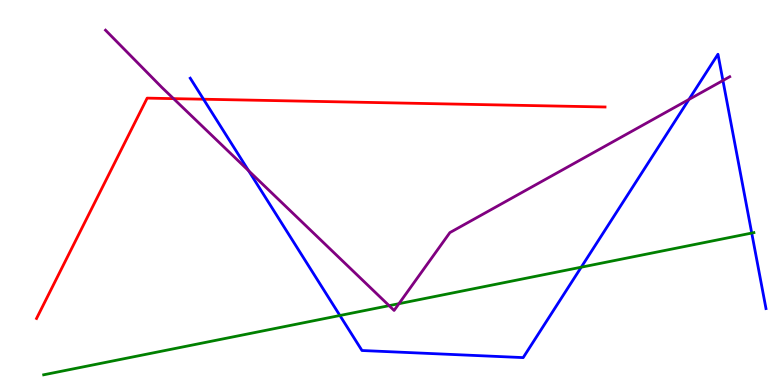[{'lines': ['blue', 'red'], 'intersections': [{'x': 2.63, 'y': 7.42}]}, {'lines': ['green', 'red'], 'intersections': []}, {'lines': ['purple', 'red'], 'intersections': [{'x': 2.24, 'y': 7.44}]}, {'lines': ['blue', 'green'], 'intersections': [{'x': 4.39, 'y': 1.81}, {'x': 7.5, 'y': 3.06}, {'x': 9.7, 'y': 3.95}]}, {'lines': ['blue', 'purple'], 'intersections': [{'x': 3.21, 'y': 5.57}, {'x': 8.89, 'y': 7.42}, {'x': 9.33, 'y': 7.91}]}, {'lines': ['green', 'purple'], 'intersections': [{'x': 5.02, 'y': 2.06}, {'x': 5.15, 'y': 2.11}]}]